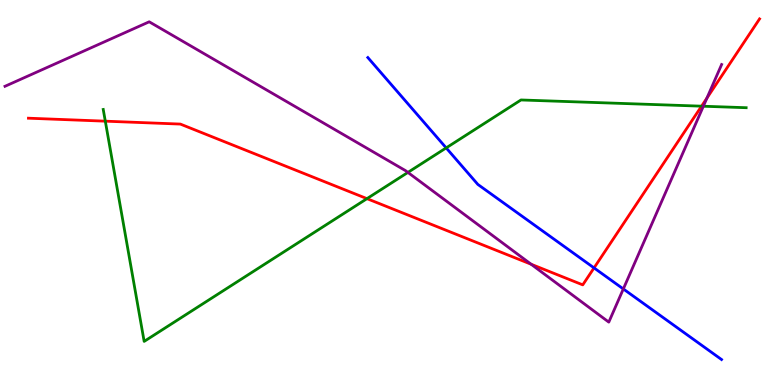[{'lines': ['blue', 'red'], 'intersections': [{'x': 7.66, 'y': 3.04}]}, {'lines': ['green', 'red'], 'intersections': [{'x': 1.36, 'y': 6.85}, {'x': 4.74, 'y': 4.84}, {'x': 9.05, 'y': 7.24}]}, {'lines': ['purple', 'red'], 'intersections': [{'x': 6.85, 'y': 3.14}, {'x': 9.12, 'y': 7.45}]}, {'lines': ['blue', 'green'], 'intersections': [{'x': 5.76, 'y': 6.16}]}, {'lines': ['blue', 'purple'], 'intersections': [{'x': 8.04, 'y': 2.49}]}, {'lines': ['green', 'purple'], 'intersections': [{'x': 5.26, 'y': 5.52}, {'x': 9.08, 'y': 7.24}]}]